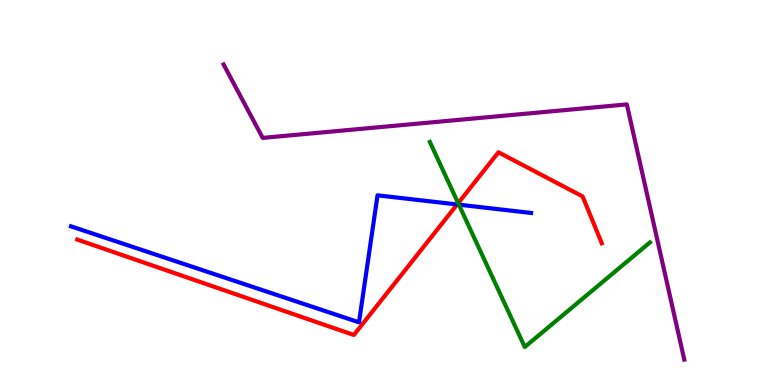[{'lines': ['blue', 'red'], 'intersections': [{'x': 5.9, 'y': 4.69}]}, {'lines': ['green', 'red'], 'intersections': [{'x': 5.91, 'y': 4.72}]}, {'lines': ['purple', 'red'], 'intersections': []}, {'lines': ['blue', 'green'], 'intersections': [{'x': 5.92, 'y': 4.68}]}, {'lines': ['blue', 'purple'], 'intersections': []}, {'lines': ['green', 'purple'], 'intersections': []}]